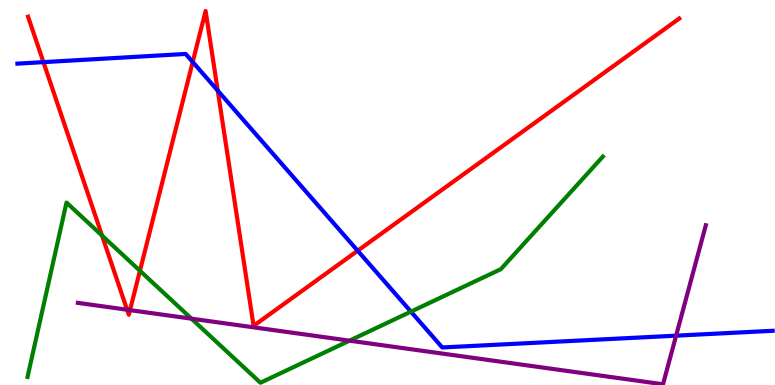[{'lines': ['blue', 'red'], 'intersections': [{'x': 0.56, 'y': 8.39}, {'x': 2.49, 'y': 8.39}, {'x': 2.81, 'y': 7.65}, {'x': 4.62, 'y': 3.49}]}, {'lines': ['green', 'red'], 'intersections': [{'x': 1.32, 'y': 3.88}, {'x': 1.81, 'y': 2.97}]}, {'lines': ['purple', 'red'], 'intersections': [{'x': 1.64, 'y': 1.96}, {'x': 1.68, 'y': 1.94}]}, {'lines': ['blue', 'green'], 'intersections': [{'x': 5.3, 'y': 1.91}]}, {'lines': ['blue', 'purple'], 'intersections': [{'x': 8.72, 'y': 1.28}]}, {'lines': ['green', 'purple'], 'intersections': [{'x': 2.47, 'y': 1.72}, {'x': 4.51, 'y': 1.15}]}]